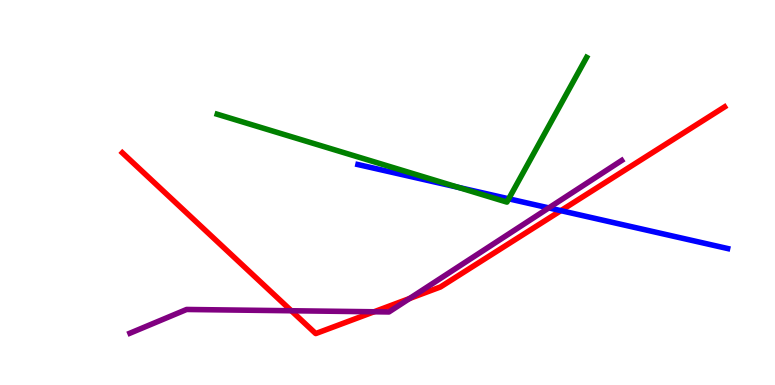[{'lines': ['blue', 'red'], 'intersections': [{'x': 7.24, 'y': 4.53}]}, {'lines': ['green', 'red'], 'intersections': []}, {'lines': ['purple', 'red'], 'intersections': [{'x': 3.76, 'y': 1.93}, {'x': 4.83, 'y': 1.9}, {'x': 5.28, 'y': 2.25}]}, {'lines': ['blue', 'green'], 'intersections': [{'x': 5.91, 'y': 5.13}, {'x': 6.56, 'y': 4.84}]}, {'lines': ['blue', 'purple'], 'intersections': [{'x': 7.08, 'y': 4.6}]}, {'lines': ['green', 'purple'], 'intersections': []}]